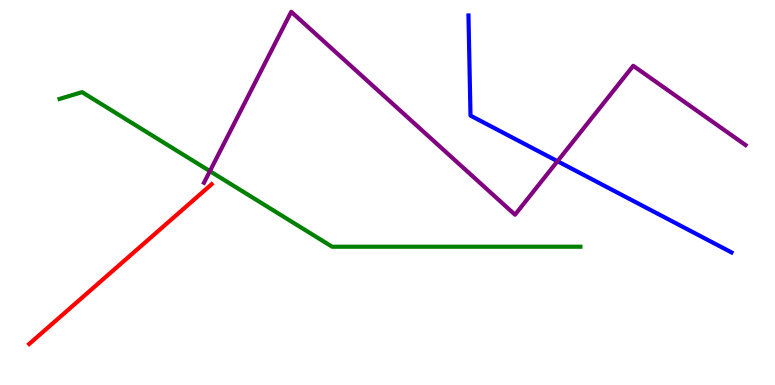[{'lines': ['blue', 'red'], 'intersections': []}, {'lines': ['green', 'red'], 'intersections': []}, {'lines': ['purple', 'red'], 'intersections': []}, {'lines': ['blue', 'green'], 'intersections': []}, {'lines': ['blue', 'purple'], 'intersections': [{'x': 7.19, 'y': 5.81}]}, {'lines': ['green', 'purple'], 'intersections': [{'x': 2.71, 'y': 5.55}]}]